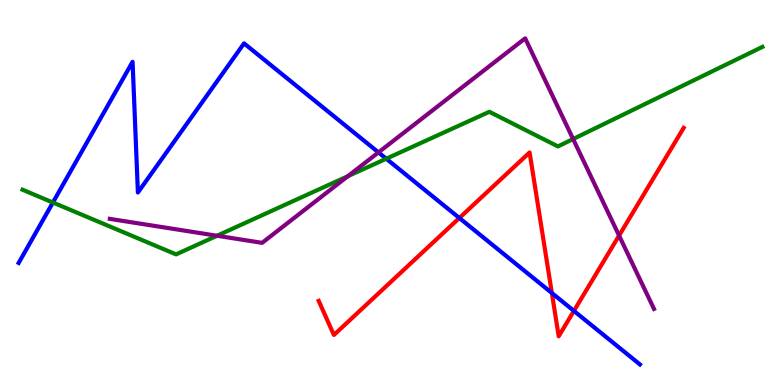[{'lines': ['blue', 'red'], 'intersections': [{'x': 5.93, 'y': 4.34}, {'x': 7.12, 'y': 2.39}, {'x': 7.41, 'y': 1.92}]}, {'lines': ['green', 'red'], 'intersections': []}, {'lines': ['purple', 'red'], 'intersections': [{'x': 7.99, 'y': 3.88}]}, {'lines': ['blue', 'green'], 'intersections': [{'x': 0.683, 'y': 4.74}, {'x': 4.98, 'y': 5.88}]}, {'lines': ['blue', 'purple'], 'intersections': [{'x': 4.88, 'y': 6.04}]}, {'lines': ['green', 'purple'], 'intersections': [{'x': 2.8, 'y': 3.88}, {'x': 4.49, 'y': 5.42}, {'x': 7.39, 'y': 6.39}]}]